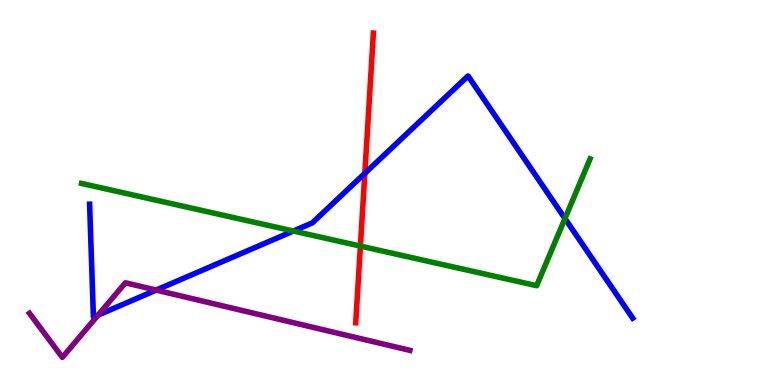[{'lines': ['blue', 'red'], 'intersections': [{'x': 4.71, 'y': 5.5}]}, {'lines': ['green', 'red'], 'intersections': [{'x': 4.65, 'y': 3.61}]}, {'lines': ['purple', 'red'], 'intersections': []}, {'lines': ['blue', 'green'], 'intersections': [{'x': 3.79, 'y': 4.0}, {'x': 7.29, 'y': 4.32}]}, {'lines': ['blue', 'purple'], 'intersections': [{'x': 1.27, 'y': 1.82}, {'x': 2.01, 'y': 2.47}]}, {'lines': ['green', 'purple'], 'intersections': []}]